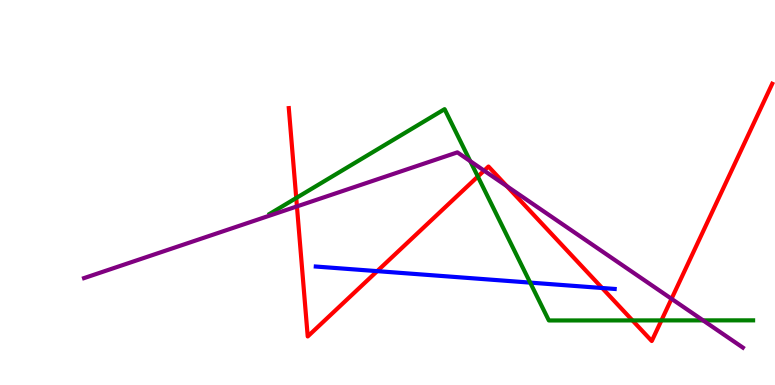[{'lines': ['blue', 'red'], 'intersections': [{'x': 4.87, 'y': 2.96}, {'x': 7.77, 'y': 2.52}]}, {'lines': ['green', 'red'], 'intersections': [{'x': 3.82, 'y': 4.86}, {'x': 6.17, 'y': 5.41}, {'x': 8.16, 'y': 1.68}, {'x': 8.53, 'y': 1.68}]}, {'lines': ['purple', 'red'], 'intersections': [{'x': 3.83, 'y': 4.64}, {'x': 6.25, 'y': 5.57}, {'x': 6.54, 'y': 5.16}, {'x': 8.66, 'y': 2.24}]}, {'lines': ['blue', 'green'], 'intersections': [{'x': 6.84, 'y': 2.66}]}, {'lines': ['blue', 'purple'], 'intersections': []}, {'lines': ['green', 'purple'], 'intersections': [{'x': 6.07, 'y': 5.81}, {'x': 9.07, 'y': 1.68}]}]